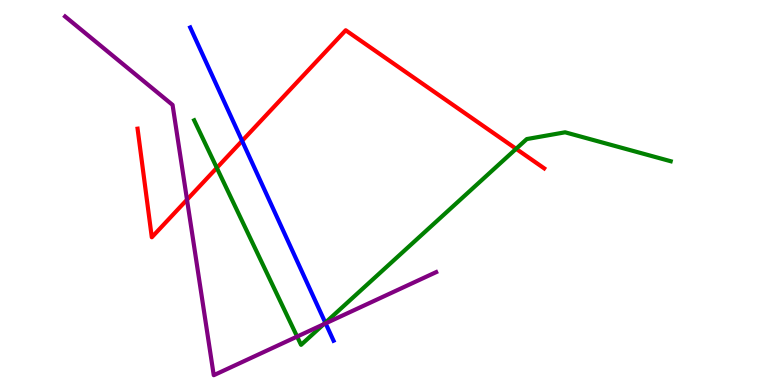[{'lines': ['blue', 'red'], 'intersections': [{'x': 3.12, 'y': 6.34}]}, {'lines': ['green', 'red'], 'intersections': [{'x': 2.8, 'y': 5.64}, {'x': 6.66, 'y': 6.13}]}, {'lines': ['purple', 'red'], 'intersections': [{'x': 2.41, 'y': 4.81}]}, {'lines': ['blue', 'green'], 'intersections': [{'x': 4.2, 'y': 1.62}]}, {'lines': ['blue', 'purple'], 'intersections': [{'x': 4.2, 'y': 1.6}]}, {'lines': ['green', 'purple'], 'intersections': [{'x': 3.83, 'y': 1.26}, {'x': 4.18, 'y': 1.58}]}]